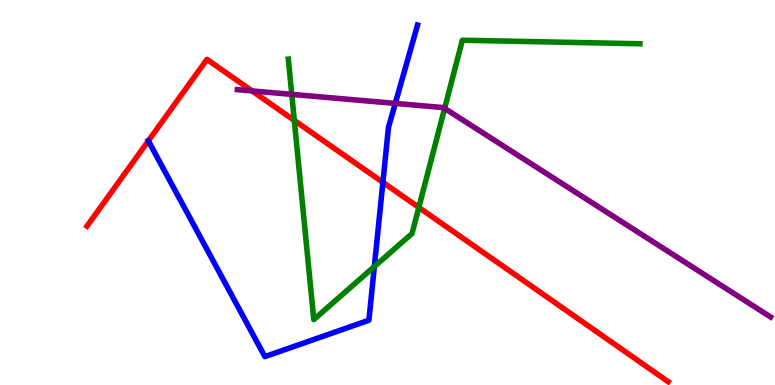[{'lines': ['blue', 'red'], 'intersections': [{'x': 1.91, 'y': 6.34}, {'x': 4.94, 'y': 5.26}]}, {'lines': ['green', 'red'], 'intersections': [{'x': 3.8, 'y': 6.87}, {'x': 5.4, 'y': 4.61}]}, {'lines': ['purple', 'red'], 'intersections': [{'x': 3.25, 'y': 7.64}]}, {'lines': ['blue', 'green'], 'intersections': [{'x': 4.83, 'y': 3.08}]}, {'lines': ['blue', 'purple'], 'intersections': [{'x': 5.1, 'y': 7.31}]}, {'lines': ['green', 'purple'], 'intersections': [{'x': 3.76, 'y': 7.55}, {'x': 5.74, 'y': 7.18}]}]